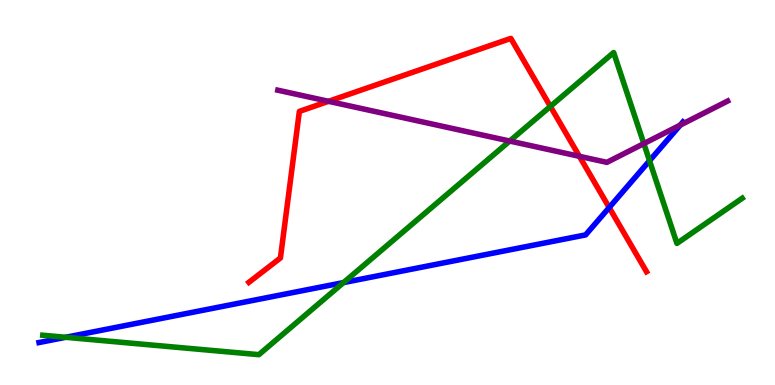[{'lines': ['blue', 'red'], 'intersections': [{'x': 7.86, 'y': 4.61}]}, {'lines': ['green', 'red'], 'intersections': [{'x': 7.1, 'y': 7.24}]}, {'lines': ['purple', 'red'], 'intersections': [{'x': 4.24, 'y': 7.37}, {'x': 7.48, 'y': 5.94}]}, {'lines': ['blue', 'green'], 'intersections': [{'x': 0.848, 'y': 1.24}, {'x': 4.43, 'y': 2.66}, {'x': 8.38, 'y': 5.82}]}, {'lines': ['blue', 'purple'], 'intersections': [{'x': 8.78, 'y': 6.75}]}, {'lines': ['green', 'purple'], 'intersections': [{'x': 6.58, 'y': 6.34}, {'x': 8.31, 'y': 6.27}]}]